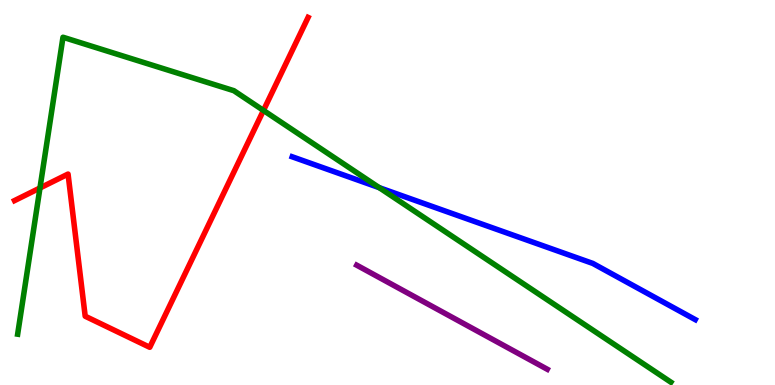[{'lines': ['blue', 'red'], 'intersections': []}, {'lines': ['green', 'red'], 'intersections': [{'x': 0.516, 'y': 5.12}, {'x': 3.4, 'y': 7.13}]}, {'lines': ['purple', 'red'], 'intersections': []}, {'lines': ['blue', 'green'], 'intersections': [{'x': 4.89, 'y': 5.13}]}, {'lines': ['blue', 'purple'], 'intersections': []}, {'lines': ['green', 'purple'], 'intersections': []}]